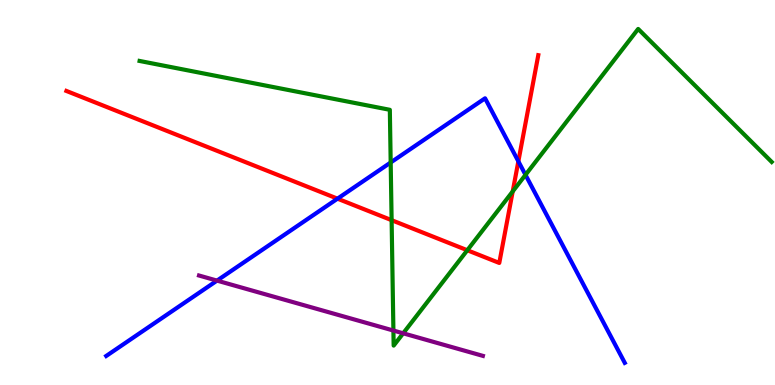[{'lines': ['blue', 'red'], 'intersections': [{'x': 4.35, 'y': 4.84}, {'x': 6.69, 'y': 5.81}]}, {'lines': ['green', 'red'], 'intersections': [{'x': 5.05, 'y': 4.28}, {'x': 6.03, 'y': 3.5}, {'x': 6.62, 'y': 5.03}]}, {'lines': ['purple', 'red'], 'intersections': []}, {'lines': ['blue', 'green'], 'intersections': [{'x': 5.04, 'y': 5.78}, {'x': 6.78, 'y': 5.46}]}, {'lines': ['blue', 'purple'], 'intersections': [{'x': 2.8, 'y': 2.71}]}, {'lines': ['green', 'purple'], 'intersections': [{'x': 5.08, 'y': 1.41}, {'x': 5.2, 'y': 1.34}]}]